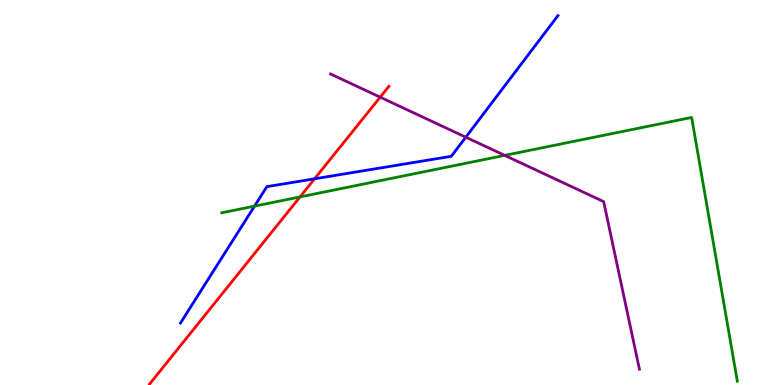[{'lines': ['blue', 'red'], 'intersections': [{'x': 4.06, 'y': 5.36}]}, {'lines': ['green', 'red'], 'intersections': [{'x': 3.87, 'y': 4.89}]}, {'lines': ['purple', 'red'], 'intersections': [{'x': 4.91, 'y': 7.48}]}, {'lines': ['blue', 'green'], 'intersections': [{'x': 3.28, 'y': 4.65}]}, {'lines': ['blue', 'purple'], 'intersections': [{'x': 6.01, 'y': 6.44}]}, {'lines': ['green', 'purple'], 'intersections': [{'x': 6.51, 'y': 5.96}]}]